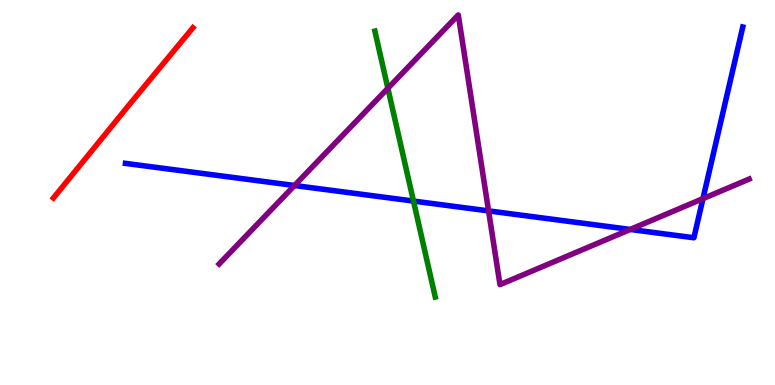[{'lines': ['blue', 'red'], 'intersections': []}, {'lines': ['green', 'red'], 'intersections': []}, {'lines': ['purple', 'red'], 'intersections': []}, {'lines': ['blue', 'green'], 'intersections': [{'x': 5.34, 'y': 4.78}]}, {'lines': ['blue', 'purple'], 'intersections': [{'x': 3.8, 'y': 5.18}, {'x': 6.3, 'y': 4.52}, {'x': 8.13, 'y': 4.04}, {'x': 9.07, 'y': 4.84}]}, {'lines': ['green', 'purple'], 'intersections': [{'x': 5.0, 'y': 7.71}]}]